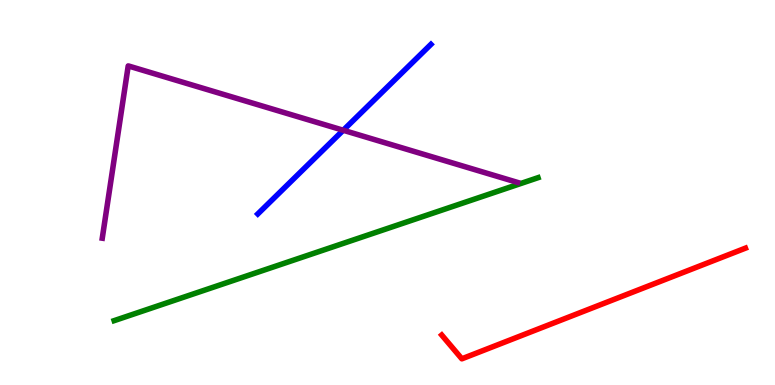[{'lines': ['blue', 'red'], 'intersections': []}, {'lines': ['green', 'red'], 'intersections': []}, {'lines': ['purple', 'red'], 'intersections': []}, {'lines': ['blue', 'green'], 'intersections': []}, {'lines': ['blue', 'purple'], 'intersections': [{'x': 4.43, 'y': 6.62}]}, {'lines': ['green', 'purple'], 'intersections': []}]